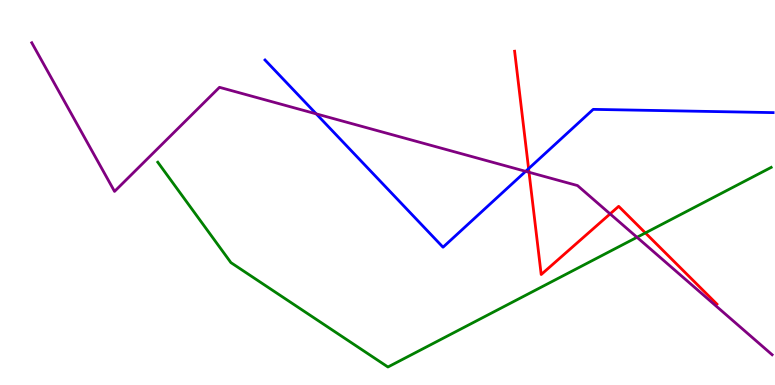[{'lines': ['blue', 'red'], 'intersections': [{'x': 6.82, 'y': 5.62}]}, {'lines': ['green', 'red'], 'intersections': [{'x': 8.33, 'y': 3.95}]}, {'lines': ['purple', 'red'], 'intersections': [{'x': 6.83, 'y': 5.53}, {'x': 7.87, 'y': 4.44}]}, {'lines': ['blue', 'green'], 'intersections': []}, {'lines': ['blue', 'purple'], 'intersections': [{'x': 4.08, 'y': 7.04}, {'x': 6.78, 'y': 5.55}]}, {'lines': ['green', 'purple'], 'intersections': [{'x': 8.22, 'y': 3.84}]}]